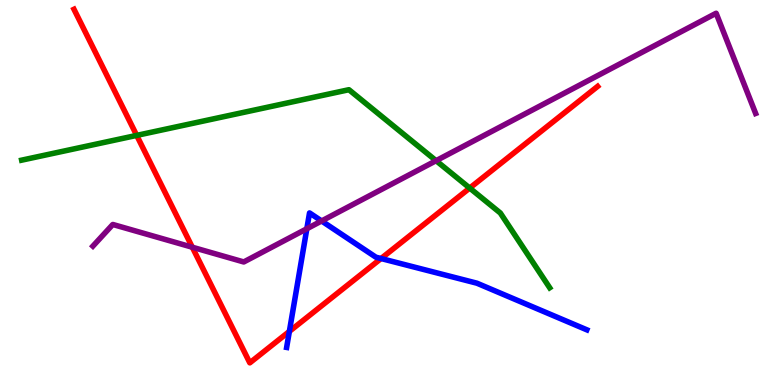[{'lines': ['blue', 'red'], 'intersections': [{'x': 3.73, 'y': 1.39}, {'x': 4.92, 'y': 3.28}]}, {'lines': ['green', 'red'], 'intersections': [{'x': 1.76, 'y': 6.48}, {'x': 6.06, 'y': 5.12}]}, {'lines': ['purple', 'red'], 'intersections': [{'x': 2.48, 'y': 3.58}]}, {'lines': ['blue', 'green'], 'intersections': []}, {'lines': ['blue', 'purple'], 'intersections': [{'x': 3.96, 'y': 4.06}, {'x': 4.15, 'y': 4.26}]}, {'lines': ['green', 'purple'], 'intersections': [{'x': 5.63, 'y': 5.83}]}]